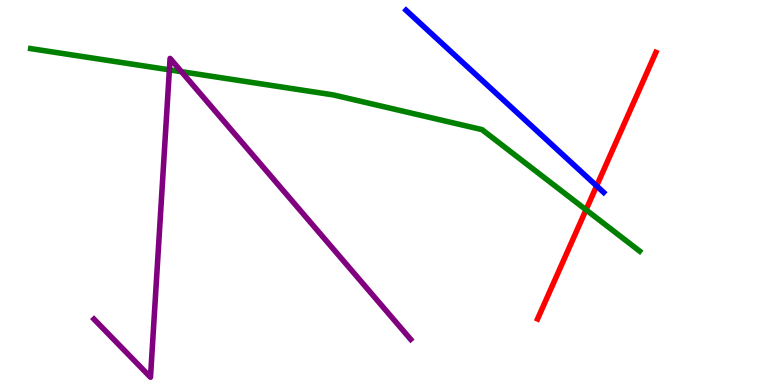[{'lines': ['blue', 'red'], 'intersections': [{'x': 7.7, 'y': 5.17}]}, {'lines': ['green', 'red'], 'intersections': [{'x': 7.56, 'y': 4.55}]}, {'lines': ['purple', 'red'], 'intersections': []}, {'lines': ['blue', 'green'], 'intersections': []}, {'lines': ['blue', 'purple'], 'intersections': []}, {'lines': ['green', 'purple'], 'intersections': [{'x': 2.19, 'y': 8.19}, {'x': 2.34, 'y': 8.14}]}]